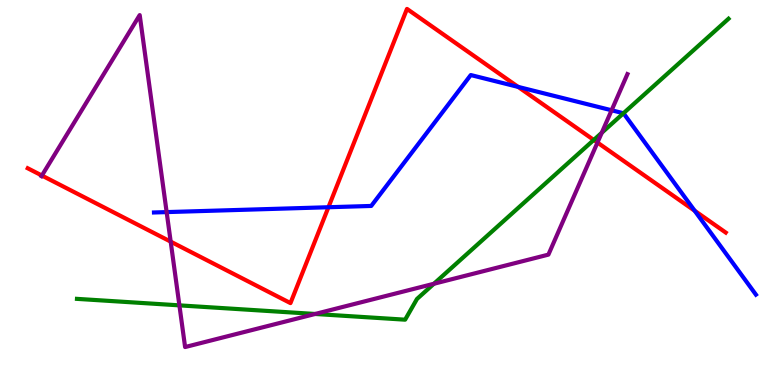[{'lines': ['blue', 'red'], 'intersections': [{'x': 4.24, 'y': 4.62}, {'x': 6.69, 'y': 7.74}, {'x': 8.96, 'y': 4.53}]}, {'lines': ['green', 'red'], 'intersections': [{'x': 7.66, 'y': 6.36}]}, {'lines': ['purple', 'red'], 'intersections': [{'x': 0.541, 'y': 5.44}, {'x': 2.2, 'y': 3.72}, {'x': 7.71, 'y': 6.3}]}, {'lines': ['blue', 'green'], 'intersections': [{'x': 8.04, 'y': 7.06}]}, {'lines': ['blue', 'purple'], 'intersections': [{'x': 2.15, 'y': 4.49}, {'x': 7.89, 'y': 7.14}]}, {'lines': ['green', 'purple'], 'intersections': [{'x': 2.31, 'y': 2.07}, {'x': 4.07, 'y': 1.84}, {'x': 5.6, 'y': 2.63}, {'x': 7.76, 'y': 6.55}]}]